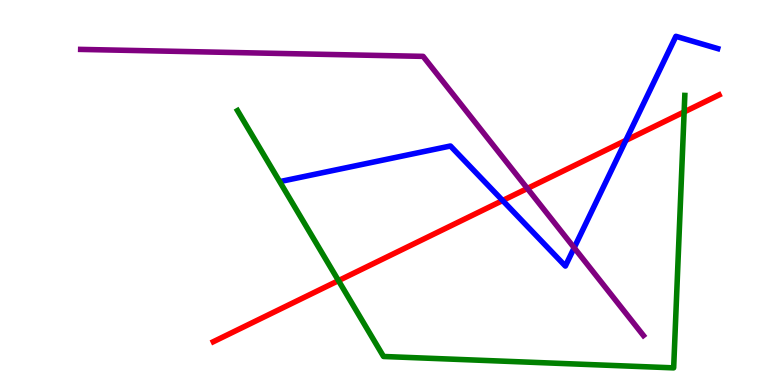[{'lines': ['blue', 'red'], 'intersections': [{'x': 6.49, 'y': 4.79}, {'x': 8.08, 'y': 6.35}]}, {'lines': ['green', 'red'], 'intersections': [{'x': 4.37, 'y': 2.71}, {'x': 8.83, 'y': 7.09}]}, {'lines': ['purple', 'red'], 'intersections': [{'x': 6.8, 'y': 5.1}]}, {'lines': ['blue', 'green'], 'intersections': []}, {'lines': ['blue', 'purple'], 'intersections': [{'x': 7.41, 'y': 3.56}]}, {'lines': ['green', 'purple'], 'intersections': []}]